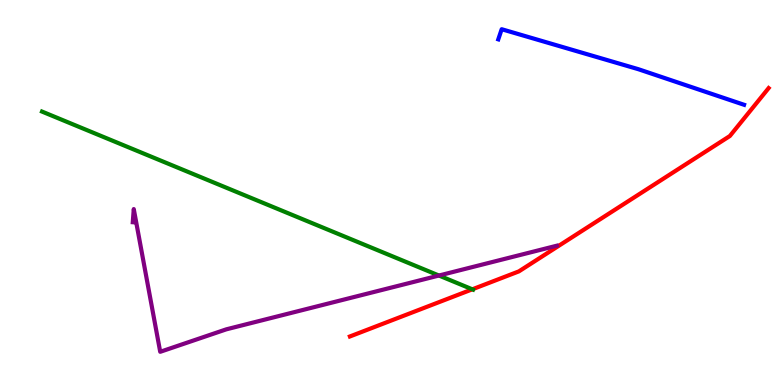[{'lines': ['blue', 'red'], 'intersections': []}, {'lines': ['green', 'red'], 'intersections': [{'x': 6.09, 'y': 2.49}]}, {'lines': ['purple', 'red'], 'intersections': []}, {'lines': ['blue', 'green'], 'intersections': []}, {'lines': ['blue', 'purple'], 'intersections': []}, {'lines': ['green', 'purple'], 'intersections': [{'x': 5.66, 'y': 2.84}]}]